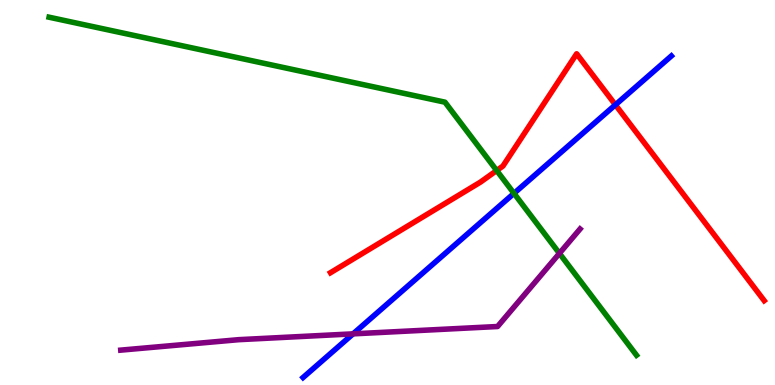[{'lines': ['blue', 'red'], 'intersections': [{'x': 7.94, 'y': 7.28}]}, {'lines': ['green', 'red'], 'intersections': [{'x': 6.41, 'y': 5.57}]}, {'lines': ['purple', 'red'], 'intersections': []}, {'lines': ['blue', 'green'], 'intersections': [{'x': 6.63, 'y': 4.98}]}, {'lines': ['blue', 'purple'], 'intersections': [{'x': 4.56, 'y': 1.33}]}, {'lines': ['green', 'purple'], 'intersections': [{'x': 7.22, 'y': 3.42}]}]